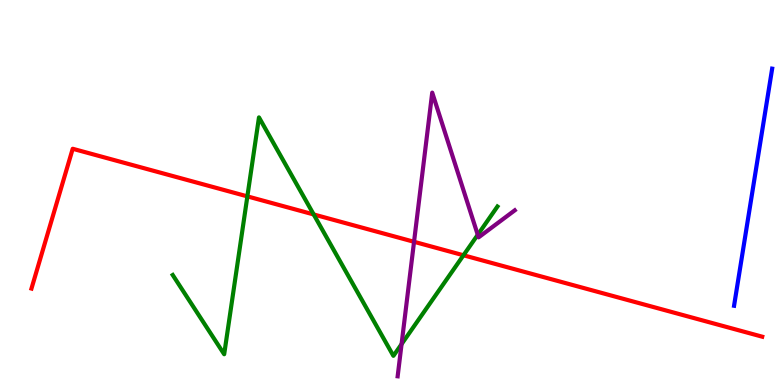[{'lines': ['blue', 'red'], 'intersections': []}, {'lines': ['green', 'red'], 'intersections': [{'x': 3.19, 'y': 4.9}, {'x': 4.05, 'y': 4.43}, {'x': 5.98, 'y': 3.37}]}, {'lines': ['purple', 'red'], 'intersections': [{'x': 5.34, 'y': 3.72}]}, {'lines': ['blue', 'green'], 'intersections': []}, {'lines': ['blue', 'purple'], 'intersections': []}, {'lines': ['green', 'purple'], 'intersections': [{'x': 5.18, 'y': 1.06}, {'x': 6.16, 'y': 3.9}]}]